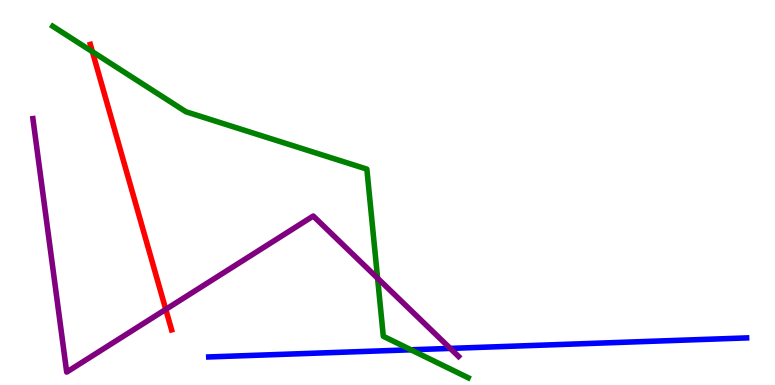[{'lines': ['blue', 'red'], 'intersections': []}, {'lines': ['green', 'red'], 'intersections': [{'x': 1.19, 'y': 8.66}]}, {'lines': ['purple', 'red'], 'intersections': [{'x': 2.14, 'y': 1.96}]}, {'lines': ['blue', 'green'], 'intersections': [{'x': 5.3, 'y': 0.915}]}, {'lines': ['blue', 'purple'], 'intersections': [{'x': 5.81, 'y': 0.951}]}, {'lines': ['green', 'purple'], 'intersections': [{'x': 4.87, 'y': 2.77}]}]